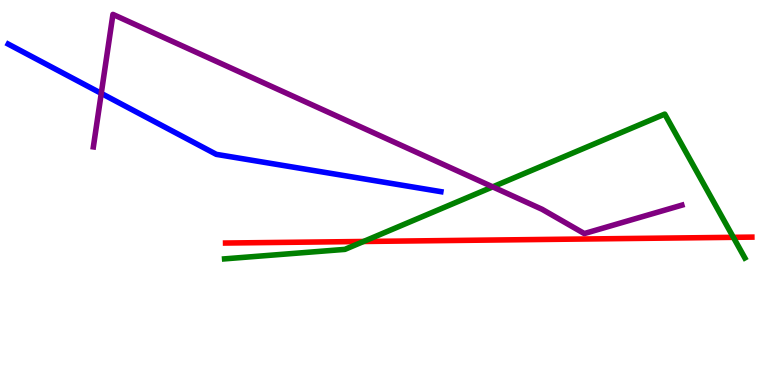[{'lines': ['blue', 'red'], 'intersections': []}, {'lines': ['green', 'red'], 'intersections': [{'x': 4.69, 'y': 3.73}, {'x': 9.46, 'y': 3.84}]}, {'lines': ['purple', 'red'], 'intersections': []}, {'lines': ['blue', 'green'], 'intersections': []}, {'lines': ['blue', 'purple'], 'intersections': [{'x': 1.31, 'y': 7.57}]}, {'lines': ['green', 'purple'], 'intersections': [{'x': 6.36, 'y': 5.15}]}]